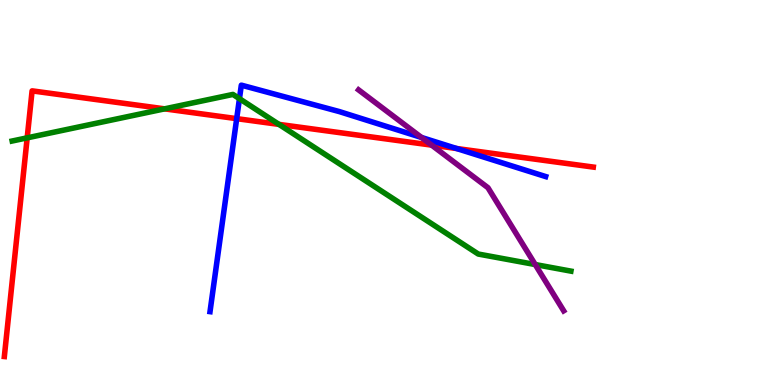[{'lines': ['blue', 'red'], 'intersections': [{'x': 3.05, 'y': 6.92}, {'x': 5.89, 'y': 6.14}]}, {'lines': ['green', 'red'], 'intersections': [{'x': 0.351, 'y': 6.42}, {'x': 2.12, 'y': 7.17}, {'x': 3.6, 'y': 6.77}]}, {'lines': ['purple', 'red'], 'intersections': [{'x': 5.57, 'y': 6.23}]}, {'lines': ['blue', 'green'], 'intersections': [{'x': 3.09, 'y': 7.44}]}, {'lines': ['blue', 'purple'], 'intersections': [{'x': 5.44, 'y': 6.43}]}, {'lines': ['green', 'purple'], 'intersections': [{'x': 6.91, 'y': 3.13}]}]